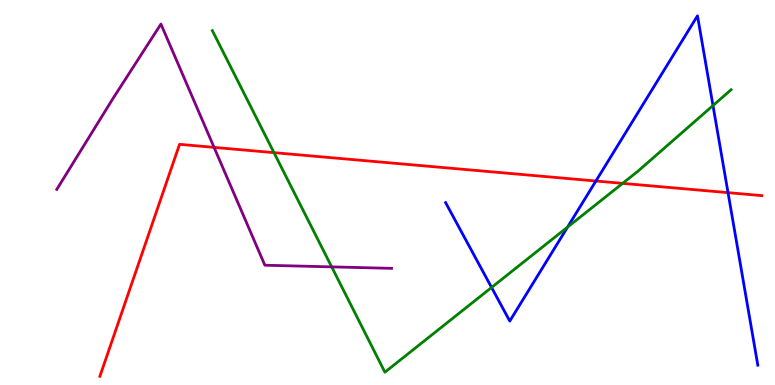[{'lines': ['blue', 'red'], 'intersections': [{'x': 7.69, 'y': 5.3}, {'x': 9.39, 'y': 5.0}]}, {'lines': ['green', 'red'], 'intersections': [{'x': 3.54, 'y': 6.03}, {'x': 8.03, 'y': 5.24}]}, {'lines': ['purple', 'red'], 'intersections': [{'x': 2.76, 'y': 6.17}]}, {'lines': ['blue', 'green'], 'intersections': [{'x': 6.34, 'y': 2.53}, {'x': 7.32, 'y': 4.1}, {'x': 9.2, 'y': 7.26}]}, {'lines': ['blue', 'purple'], 'intersections': []}, {'lines': ['green', 'purple'], 'intersections': [{'x': 4.28, 'y': 3.07}]}]